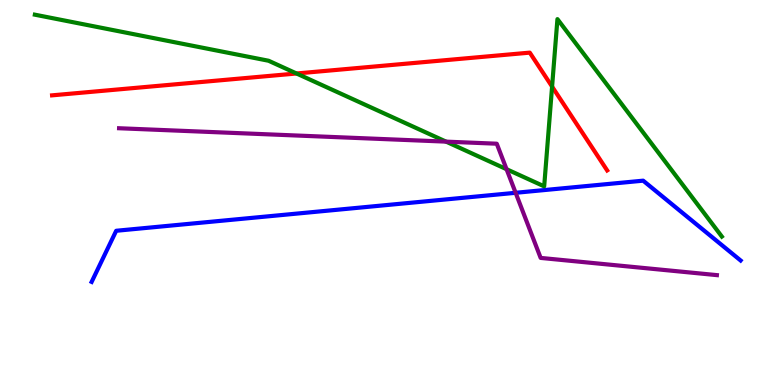[{'lines': ['blue', 'red'], 'intersections': []}, {'lines': ['green', 'red'], 'intersections': [{'x': 3.83, 'y': 8.09}, {'x': 7.12, 'y': 7.75}]}, {'lines': ['purple', 'red'], 'intersections': []}, {'lines': ['blue', 'green'], 'intersections': []}, {'lines': ['blue', 'purple'], 'intersections': [{'x': 6.65, 'y': 4.99}]}, {'lines': ['green', 'purple'], 'intersections': [{'x': 5.76, 'y': 6.32}, {'x': 6.54, 'y': 5.61}]}]